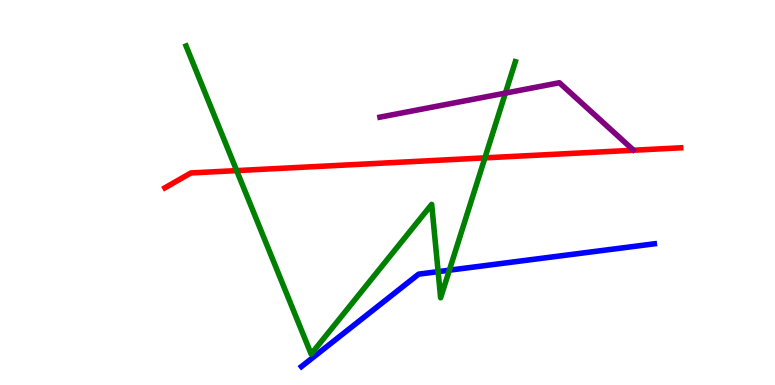[{'lines': ['blue', 'red'], 'intersections': []}, {'lines': ['green', 'red'], 'intersections': [{'x': 3.05, 'y': 5.57}, {'x': 6.26, 'y': 5.9}]}, {'lines': ['purple', 'red'], 'intersections': []}, {'lines': ['blue', 'green'], 'intersections': [{'x': 5.65, 'y': 2.94}, {'x': 5.8, 'y': 2.98}]}, {'lines': ['blue', 'purple'], 'intersections': []}, {'lines': ['green', 'purple'], 'intersections': [{'x': 6.52, 'y': 7.58}]}]